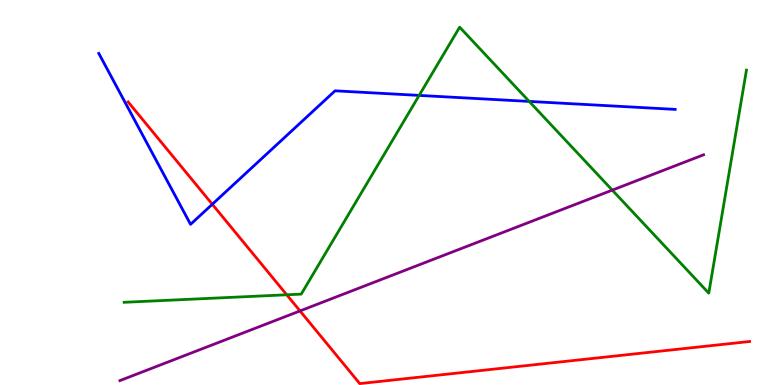[{'lines': ['blue', 'red'], 'intersections': [{'x': 2.74, 'y': 4.69}]}, {'lines': ['green', 'red'], 'intersections': [{'x': 3.7, 'y': 2.34}]}, {'lines': ['purple', 'red'], 'intersections': [{'x': 3.87, 'y': 1.92}]}, {'lines': ['blue', 'green'], 'intersections': [{'x': 5.41, 'y': 7.52}, {'x': 6.83, 'y': 7.37}]}, {'lines': ['blue', 'purple'], 'intersections': []}, {'lines': ['green', 'purple'], 'intersections': [{'x': 7.9, 'y': 5.06}]}]